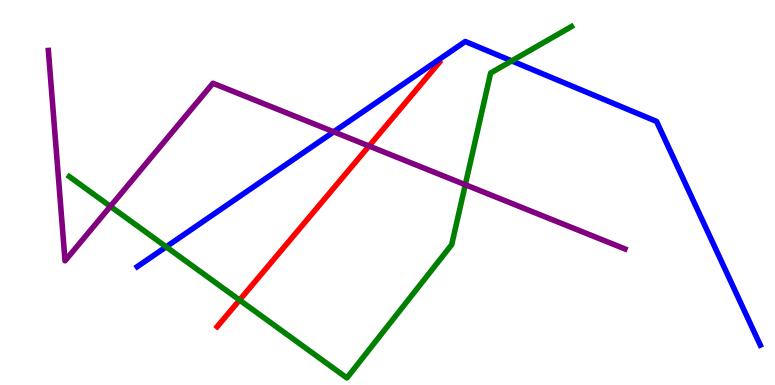[{'lines': ['blue', 'red'], 'intersections': []}, {'lines': ['green', 'red'], 'intersections': [{'x': 3.09, 'y': 2.21}]}, {'lines': ['purple', 'red'], 'intersections': [{'x': 4.76, 'y': 6.21}]}, {'lines': ['blue', 'green'], 'intersections': [{'x': 2.14, 'y': 3.59}, {'x': 6.6, 'y': 8.42}]}, {'lines': ['blue', 'purple'], 'intersections': [{'x': 4.31, 'y': 6.58}]}, {'lines': ['green', 'purple'], 'intersections': [{'x': 1.42, 'y': 4.64}, {'x': 6.0, 'y': 5.2}]}]